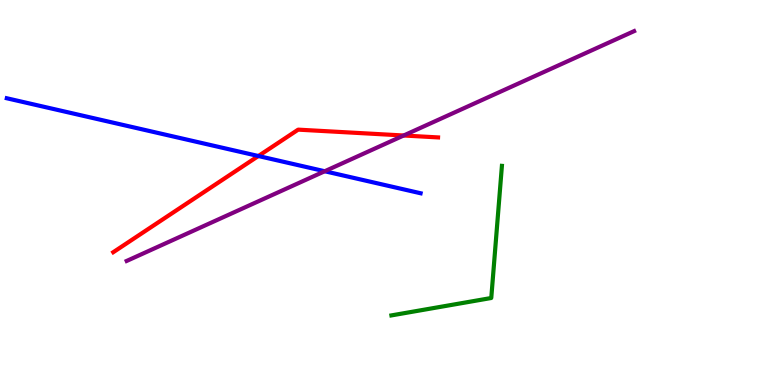[{'lines': ['blue', 'red'], 'intersections': [{'x': 3.33, 'y': 5.95}]}, {'lines': ['green', 'red'], 'intersections': []}, {'lines': ['purple', 'red'], 'intersections': [{'x': 5.21, 'y': 6.48}]}, {'lines': ['blue', 'green'], 'intersections': []}, {'lines': ['blue', 'purple'], 'intersections': [{'x': 4.19, 'y': 5.55}]}, {'lines': ['green', 'purple'], 'intersections': []}]